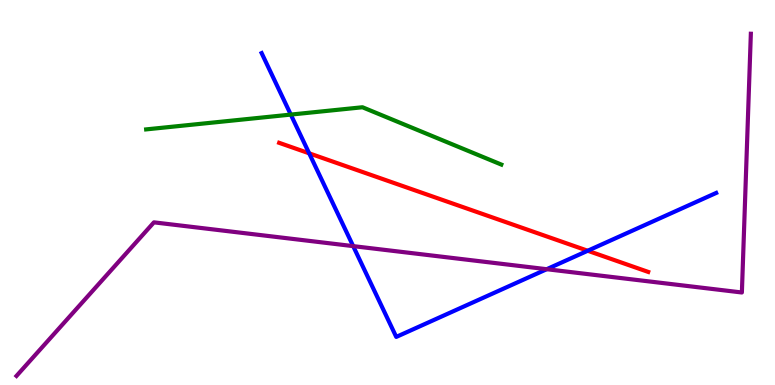[{'lines': ['blue', 'red'], 'intersections': [{'x': 3.99, 'y': 6.02}, {'x': 7.58, 'y': 3.49}]}, {'lines': ['green', 'red'], 'intersections': []}, {'lines': ['purple', 'red'], 'intersections': []}, {'lines': ['blue', 'green'], 'intersections': [{'x': 3.75, 'y': 7.02}]}, {'lines': ['blue', 'purple'], 'intersections': [{'x': 4.56, 'y': 3.61}, {'x': 7.05, 'y': 3.01}]}, {'lines': ['green', 'purple'], 'intersections': []}]